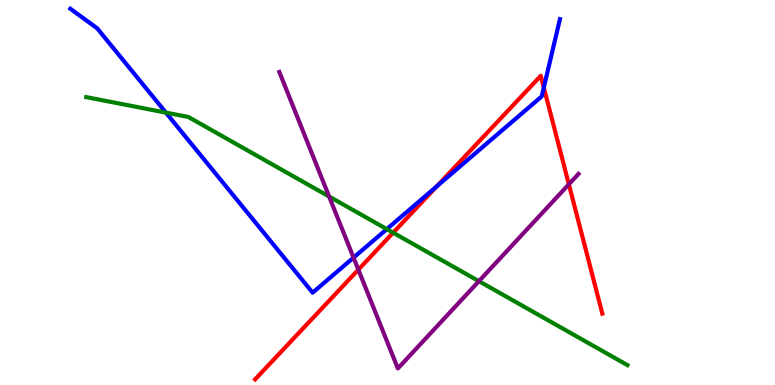[{'lines': ['blue', 'red'], 'intersections': [{'x': 5.64, 'y': 5.16}, {'x': 7.02, 'y': 7.73}]}, {'lines': ['green', 'red'], 'intersections': [{'x': 5.07, 'y': 3.96}]}, {'lines': ['purple', 'red'], 'intersections': [{'x': 4.62, 'y': 3.0}, {'x': 7.34, 'y': 5.21}]}, {'lines': ['blue', 'green'], 'intersections': [{'x': 2.14, 'y': 7.08}, {'x': 4.99, 'y': 4.05}]}, {'lines': ['blue', 'purple'], 'intersections': [{'x': 4.56, 'y': 3.31}]}, {'lines': ['green', 'purple'], 'intersections': [{'x': 4.25, 'y': 4.9}, {'x': 6.18, 'y': 2.7}]}]